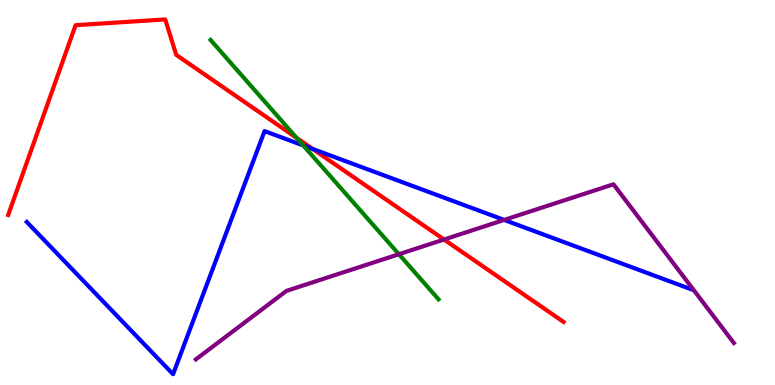[{'lines': ['blue', 'red'], 'intersections': [{'x': 4.03, 'y': 6.13}]}, {'lines': ['green', 'red'], 'intersections': [{'x': 3.83, 'y': 6.42}]}, {'lines': ['purple', 'red'], 'intersections': [{'x': 5.73, 'y': 3.78}]}, {'lines': ['blue', 'green'], 'intersections': [{'x': 3.91, 'y': 6.22}]}, {'lines': ['blue', 'purple'], 'intersections': [{'x': 6.51, 'y': 4.29}]}, {'lines': ['green', 'purple'], 'intersections': [{'x': 5.15, 'y': 3.4}]}]